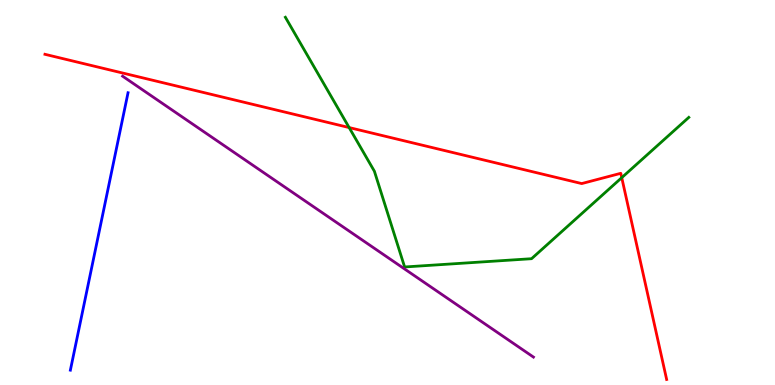[{'lines': ['blue', 'red'], 'intersections': []}, {'lines': ['green', 'red'], 'intersections': [{'x': 4.51, 'y': 6.69}, {'x': 8.02, 'y': 5.39}]}, {'lines': ['purple', 'red'], 'intersections': []}, {'lines': ['blue', 'green'], 'intersections': []}, {'lines': ['blue', 'purple'], 'intersections': []}, {'lines': ['green', 'purple'], 'intersections': []}]